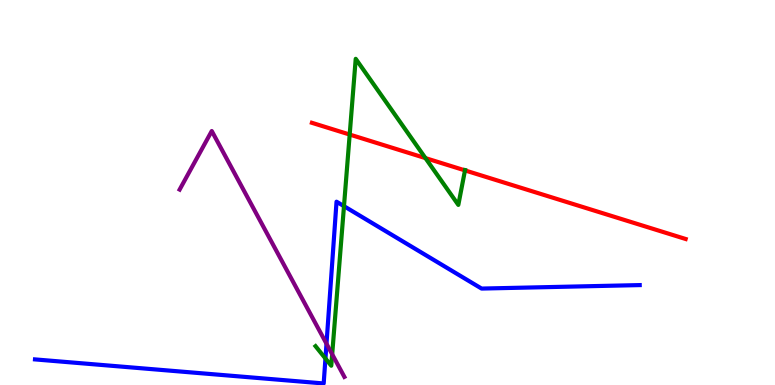[{'lines': ['blue', 'red'], 'intersections': []}, {'lines': ['green', 'red'], 'intersections': [{'x': 4.51, 'y': 6.51}, {'x': 5.49, 'y': 5.89}, {'x': 6.0, 'y': 5.57}]}, {'lines': ['purple', 'red'], 'intersections': []}, {'lines': ['blue', 'green'], 'intersections': [{'x': 4.2, 'y': 0.688}, {'x': 4.44, 'y': 4.64}]}, {'lines': ['blue', 'purple'], 'intersections': [{'x': 4.21, 'y': 1.07}]}, {'lines': ['green', 'purple'], 'intersections': [{'x': 4.29, 'y': 0.798}]}]